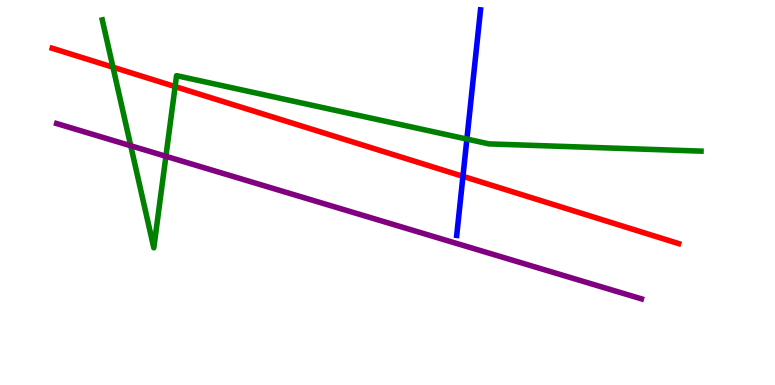[{'lines': ['blue', 'red'], 'intersections': [{'x': 5.97, 'y': 5.42}]}, {'lines': ['green', 'red'], 'intersections': [{'x': 1.46, 'y': 8.25}, {'x': 2.26, 'y': 7.75}]}, {'lines': ['purple', 'red'], 'intersections': []}, {'lines': ['blue', 'green'], 'intersections': [{'x': 6.02, 'y': 6.39}]}, {'lines': ['blue', 'purple'], 'intersections': []}, {'lines': ['green', 'purple'], 'intersections': [{'x': 1.69, 'y': 6.21}, {'x': 2.14, 'y': 5.94}]}]